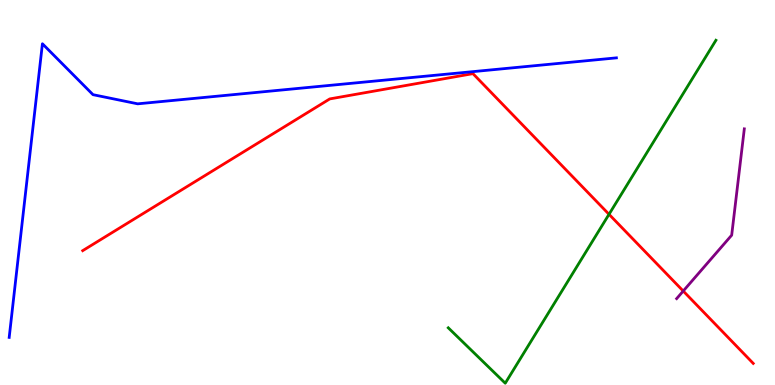[{'lines': ['blue', 'red'], 'intersections': []}, {'lines': ['green', 'red'], 'intersections': [{'x': 7.86, 'y': 4.43}]}, {'lines': ['purple', 'red'], 'intersections': [{'x': 8.82, 'y': 2.44}]}, {'lines': ['blue', 'green'], 'intersections': []}, {'lines': ['blue', 'purple'], 'intersections': []}, {'lines': ['green', 'purple'], 'intersections': []}]